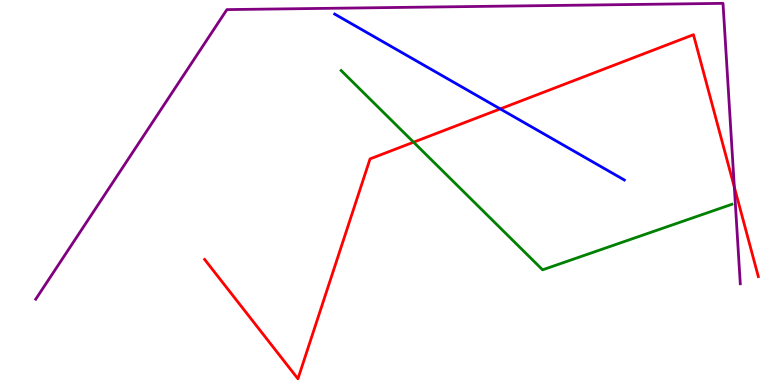[{'lines': ['blue', 'red'], 'intersections': [{'x': 6.45, 'y': 7.17}]}, {'lines': ['green', 'red'], 'intersections': [{'x': 5.34, 'y': 6.31}]}, {'lines': ['purple', 'red'], 'intersections': [{'x': 9.48, 'y': 5.14}]}, {'lines': ['blue', 'green'], 'intersections': []}, {'lines': ['blue', 'purple'], 'intersections': []}, {'lines': ['green', 'purple'], 'intersections': []}]